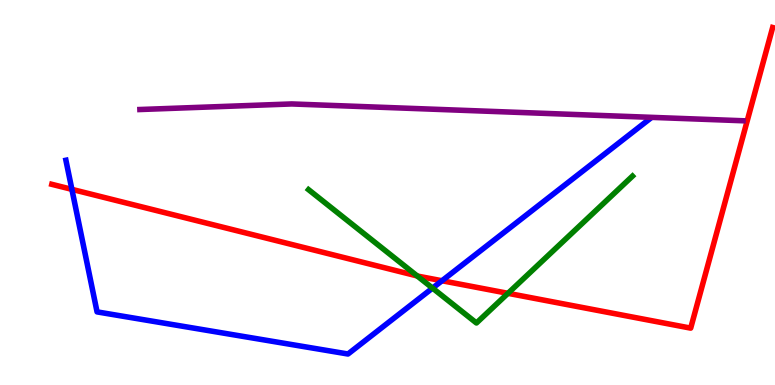[{'lines': ['blue', 'red'], 'intersections': [{'x': 0.928, 'y': 5.08}, {'x': 5.7, 'y': 2.71}]}, {'lines': ['green', 'red'], 'intersections': [{'x': 5.38, 'y': 2.83}, {'x': 6.55, 'y': 2.38}]}, {'lines': ['purple', 'red'], 'intersections': []}, {'lines': ['blue', 'green'], 'intersections': [{'x': 5.58, 'y': 2.52}]}, {'lines': ['blue', 'purple'], 'intersections': []}, {'lines': ['green', 'purple'], 'intersections': []}]